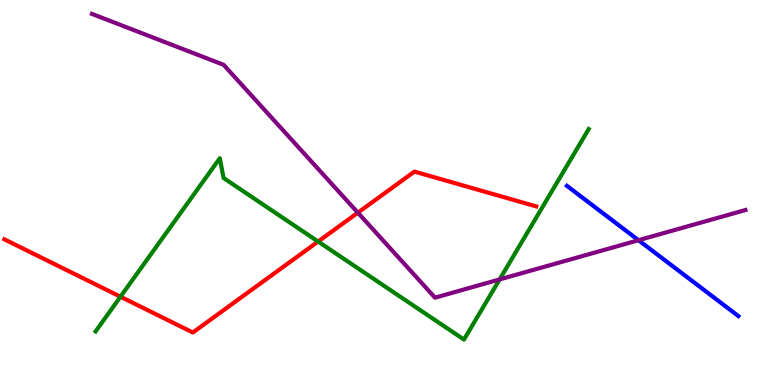[{'lines': ['blue', 'red'], 'intersections': []}, {'lines': ['green', 'red'], 'intersections': [{'x': 1.55, 'y': 2.29}, {'x': 4.1, 'y': 3.73}]}, {'lines': ['purple', 'red'], 'intersections': [{'x': 4.62, 'y': 4.48}]}, {'lines': ['blue', 'green'], 'intersections': []}, {'lines': ['blue', 'purple'], 'intersections': [{'x': 8.24, 'y': 3.76}]}, {'lines': ['green', 'purple'], 'intersections': [{'x': 6.45, 'y': 2.74}]}]